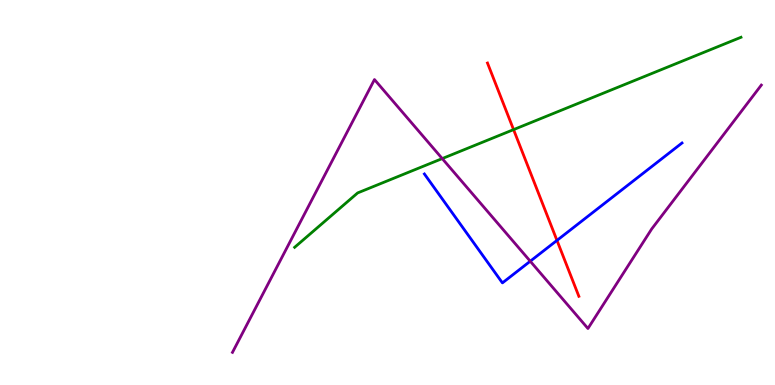[{'lines': ['blue', 'red'], 'intersections': [{'x': 7.19, 'y': 3.76}]}, {'lines': ['green', 'red'], 'intersections': [{'x': 6.63, 'y': 6.63}]}, {'lines': ['purple', 'red'], 'intersections': []}, {'lines': ['blue', 'green'], 'intersections': []}, {'lines': ['blue', 'purple'], 'intersections': [{'x': 6.84, 'y': 3.22}]}, {'lines': ['green', 'purple'], 'intersections': [{'x': 5.71, 'y': 5.88}]}]